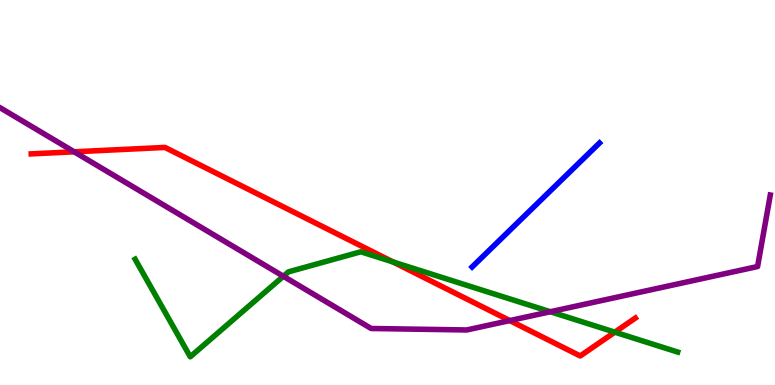[{'lines': ['blue', 'red'], 'intersections': []}, {'lines': ['green', 'red'], 'intersections': [{'x': 5.07, 'y': 3.2}, {'x': 7.93, 'y': 1.37}]}, {'lines': ['purple', 'red'], 'intersections': [{'x': 0.957, 'y': 6.06}, {'x': 6.58, 'y': 1.67}]}, {'lines': ['blue', 'green'], 'intersections': []}, {'lines': ['blue', 'purple'], 'intersections': []}, {'lines': ['green', 'purple'], 'intersections': [{'x': 3.66, 'y': 2.82}, {'x': 7.1, 'y': 1.9}]}]